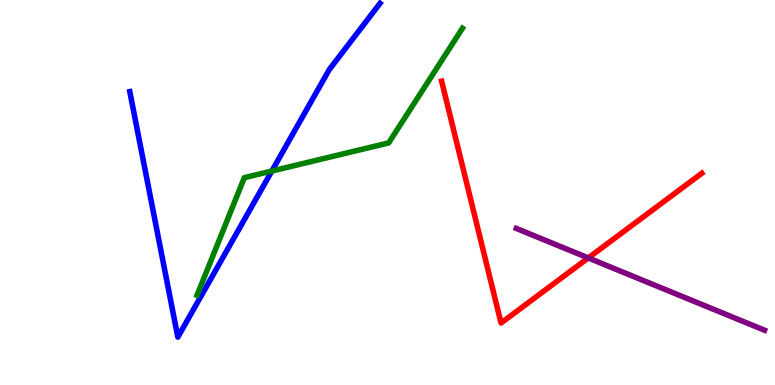[{'lines': ['blue', 'red'], 'intersections': []}, {'lines': ['green', 'red'], 'intersections': []}, {'lines': ['purple', 'red'], 'intersections': [{'x': 7.59, 'y': 3.3}]}, {'lines': ['blue', 'green'], 'intersections': [{'x': 3.51, 'y': 5.56}]}, {'lines': ['blue', 'purple'], 'intersections': []}, {'lines': ['green', 'purple'], 'intersections': []}]